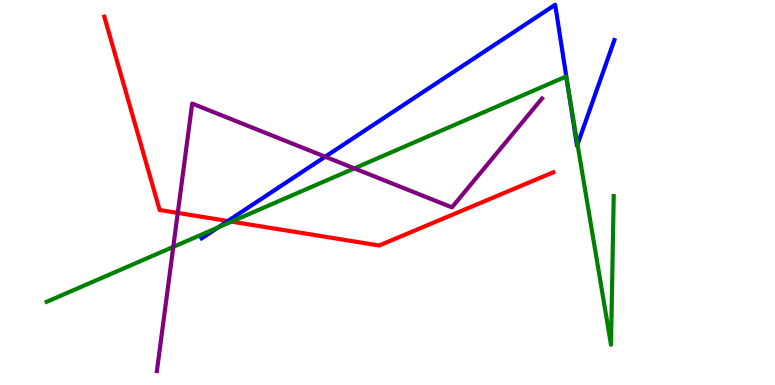[{'lines': ['blue', 'red'], 'intersections': [{'x': 2.94, 'y': 4.26}]}, {'lines': ['green', 'red'], 'intersections': [{'x': 2.99, 'y': 4.24}]}, {'lines': ['purple', 'red'], 'intersections': [{'x': 2.29, 'y': 4.47}]}, {'lines': ['blue', 'green'], 'intersections': [{'x': 2.81, 'y': 4.09}, {'x': 7.33, 'y': 7.76}, {'x': 7.45, 'y': 6.25}]}, {'lines': ['blue', 'purple'], 'intersections': [{'x': 4.2, 'y': 5.93}]}, {'lines': ['green', 'purple'], 'intersections': [{'x': 2.24, 'y': 3.59}, {'x': 4.57, 'y': 5.63}]}]